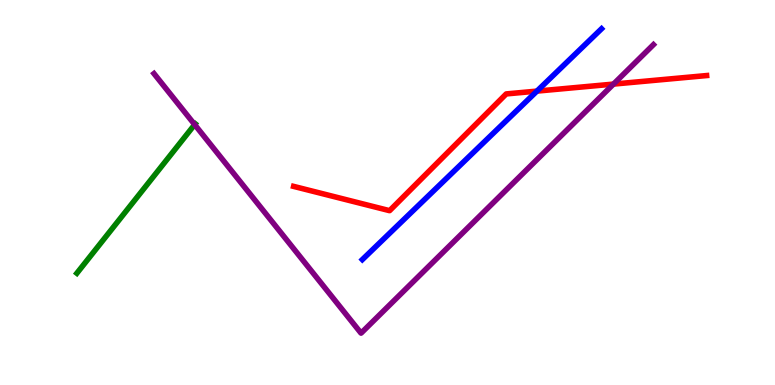[{'lines': ['blue', 'red'], 'intersections': [{'x': 6.93, 'y': 7.63}]}, {'lines': ['green', 'red'], 'intersections': []}, {'lines': ['purple', 'red'], 'intersections': [{'x': 7.92, 'y': 7.82}]}, {'lines': ['blue', 'green'], 'intersections': []}, {'lines': ['blue', 'purple'], 'intersections': []}, {'lines': ['green', 'purple'], 'intersections': [{'x': 2.51, 'y': 6.76}]}]